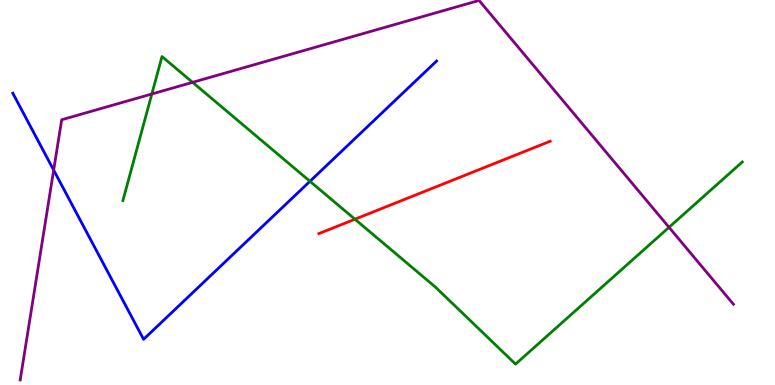[{'lines': ['blue', 'red'], 'intersections': []}, {'lines': ['green', 'red'], 'intersections': [{'x': 4.58, 'y': 4.31}]}, {'lines': ['purple', 'red'], 'intersections': []}, {'lines': ['blue', 'green'], 'intersections': [{'x': 4.0, 'y': 5.29}]}, {'lines': ['blue', 'purple'], 'intersections': [{'x': 0.692, 'y': 5.58}]}, {'lines': ['green', 'purple'], 'intersections': [{'x': 1.96, 'y': 7.56}, {'x': 2.49, 'y': 7.86}, {'x': 8.63, 'y': 4.1}]}]